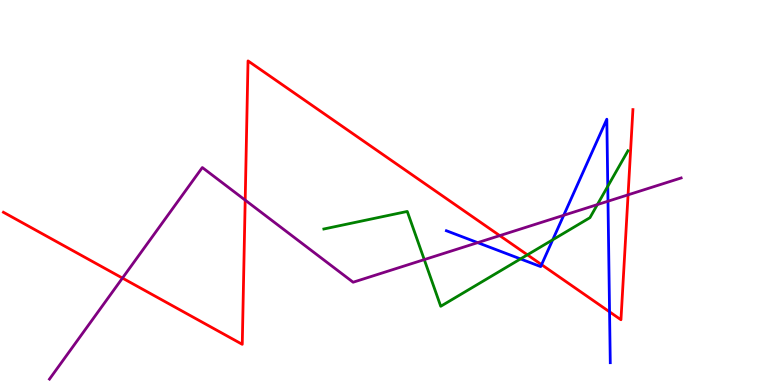[{'lines': ['blue', 'red'], 'intersections': [{'x': 6.99, 'y': 3.13}, {'x': 7.87, 'y': 1.9}]}, {'lines': ['green', 'red'], 'intersections': [{'x': 6.81, 'y': 3.38}]}, {'lines': ['purple', 'red'], 'intersections': [{'x': 1.58, 'y': 2.78}, {'x': 3.16, 'y': 4.8}, {'x': 6.45, 'y': 3.88}, {'x': 8.1, 'y': 4.94}]}, {'lines': ['blue', 'green'], 'intersections': [{'x': 6.72, 'y': 3.27}, {'x': 7.13, 'y': 3.77}, {'x': 7.84, 'y': 5.16}]}, {'lines': ['blue', 'purple'], 'intersections': [{'x': 6.16, 'y': 3.7}, {'x': 7.27, 'y': 4.41}, {'x': 7.84, 'y': 4.77}]}, {'lines': ['green', 'purple'], 'intersections': [{'x': 5.47, 'y': 3.26}, {'x': 7.71, 'y': 4.69}]}]